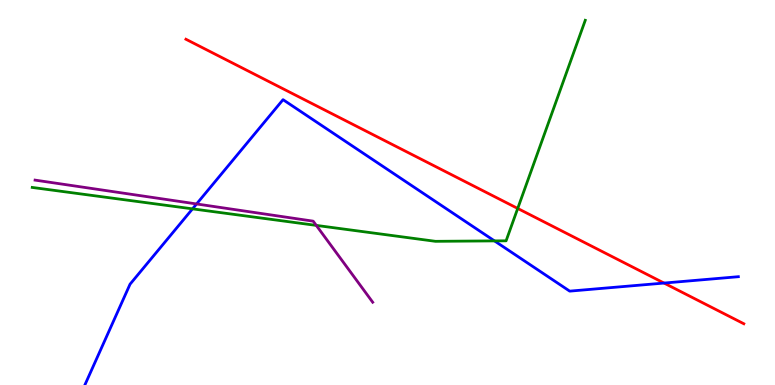[{'lines': ['blue', 'red'], 'intersections': [{'x': 8.57, 'y': 2.65}]}, {'lines': ['green', 'red'], 'intersections': [{'x': 6.68, 'y': 4.59}]}, {'lines': ['purple', 'red'], 'intersections': []}, {'lines': ['blue', 'green'], 'intersections': [{'x': 2.48, 'y': 4.58}, {'x': 6.38, 'y': 3.74}]}, {'lines': ['blue', 'purple'], 'intersections': [{'x': 2.54, 'y': 4.7}]}, {'lines': ['green', 'purple'], 'intersections': [{'x': 4.08, 'y': 4.15}]}]